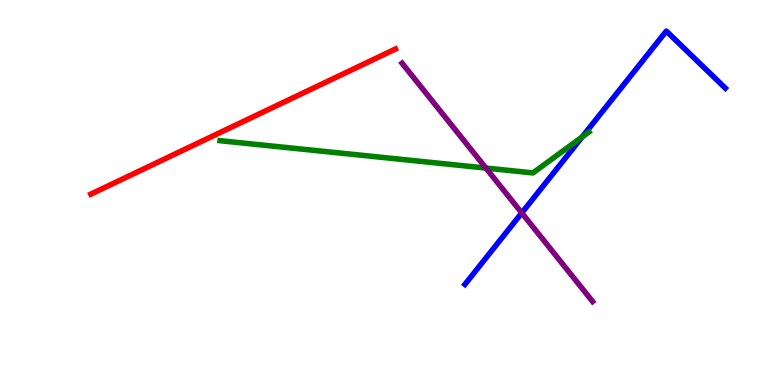[{'lines': ['blue', 'red'], 'intersections': []}, {'lines': ['green', 'red'], 'intersections': []}, {'lines': ['purple', 'red'], 'intersections': []}, {'lines': ['blue', 'green'], 'intersections': [{'x': 7.51, 'y': 6.44}]}, {'lines': ['blue', 'purple'], 'intersections': [{'x': 6.73, 'y': 4.47}]}, {'lines': ['green', 'purple'], 'intersections': [{'x': 6.27, 'y': 5.63}]}]